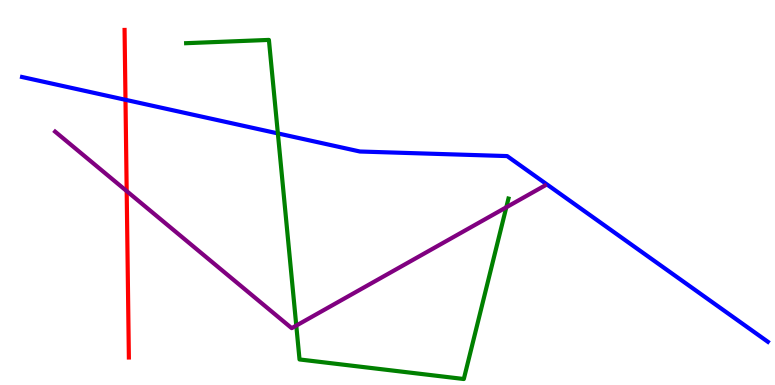[{'lines': ['blue', 'red'], 'intersections': [{'x': 1.62, 'y': 7.41}]}, {'lines': ['green', 'red'], 'intersections': []}, {'lines': ['purple', 'red'], 'intersections': [{'x': 1.63, 'y': 5.04}]}, {'lines': ['blue', 'green'], 'intersections': [{'x': 3.59, 'y': 6.53}]}, {'lines': ['blue', 'purple'], 'intersections': []}, {'lines': ['green', 'purple'], 'intersections': [{'x': 3.82, 'y': 1.54}, {'x': 6.53, 'y': 4.62}]}]